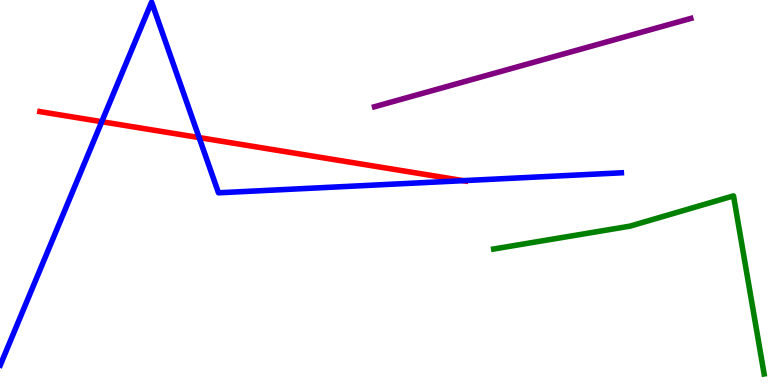[{'lines': ['blue', 'red'], 'intersections': [{'x': 1.31, 'y': 6.84}, {'x': 2.57, 'y': 6.43}, {'x': 5.98, 'y': 5.31}]}, {'lines': ['green', 'red'], 'intersections': []}, {'lines': ['purple', 'red'], 'intersections': []}, {'lines': ['blue', 'green'], 'intersections': []}, {'lines': ['blue', 'purple'], 'intersections': []}, {'lines': ['green', 'purple'], 'intersections': []}]